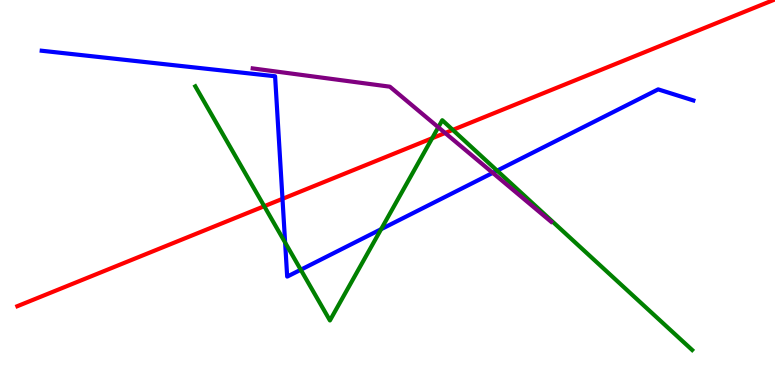[{'lines': ['blue', 'red'], 'intersections': [{'x': 3.64, 'y': 4.84}]}, {'lines': ['green', 'red'], 'intersections': [{'x': 3.41, 'y': 4.64}, {'x': 5.58, 'y': 6.41}, {'x': 5.84, 'y': 6.63}]}, {'lines': ['purple', 'red'], 'intersections': [{'x': 5.74, 'y': 6.55}]}, {'lines': ['blue', 'green'], 'intersections': [{'x': 3.68, 'y': 3.7}, {'x': 3.88, 'y': 2.99}, {'x': 4.92, 'y': 4.05}, {'x': 6.41, 'y': 5.57}]}, {'lines': ['blue', 'purple'], 'intersections': [{'x': 6.36, 'y': 5.51}]}, {'lines': ['green', 'purple'], 'intersections': [{'x': 5.66, 'y': 6.69}]}]